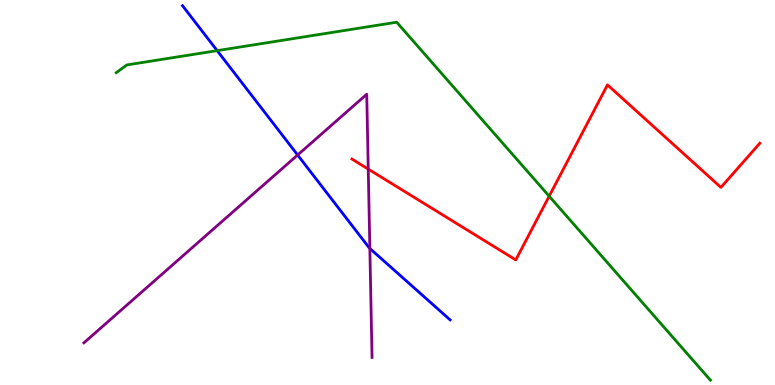[{'lines': ['blue', 'red'], 'intersections': []}, {'lines': ['green', 'red'], 'intersections': [{'x': 7.09, 'y': 4.9}]}, {'lines': ['purple', 'red'], 'intersections': [{'x': 4.75, 'y': 5.61}]}, {'lines': ['blue', 'green'], 'intersections': [{'x': 2.8, 'y': 8.68}]}, {'lines': ['blue', 'purple'], 'intersections': [{'x': 3.84, 'y': 5.97}, {'x': 4.77, 'y': 3.55}]}, {'lines': ['green', 'purple'], 'intersections': []}]